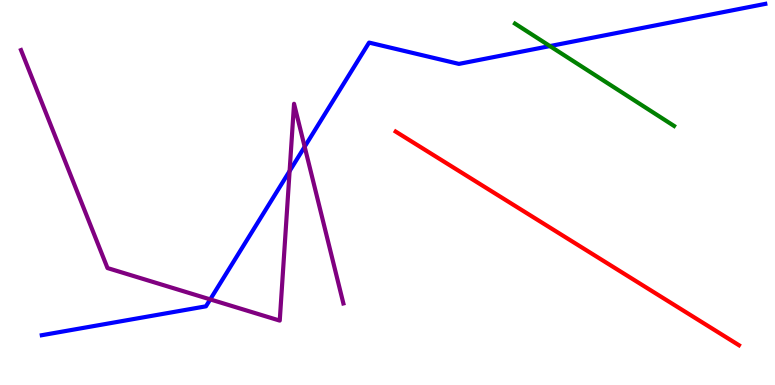[{'lines': ['blue', 'red'], 'intersections': []}, {'lines': ['green', 'red'], 'intersections': []}, {'lines': ['purple', 'red'], 'intersections': []}, {'lines': ['blue', 'green'], 'intersections': [{'x': 7.1, 'y': 8.8}]}, {'lines': ['blue', 'purple'], 'intersections': [{'x': 2.71, 'y': 2.22}, {'x': 3.74, 'y': 5.56}, {'x': 3.93, 'y': 6.19}]}, {'lines': ['green', 'purple'], 'intersections': []}]